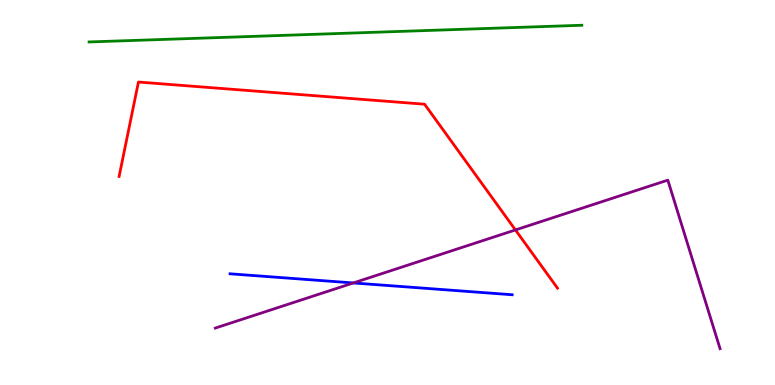[{'lines': ['blue', 'red'], 'intersections': []}, {'lines': ['green', 'red'], 'intersections': []}, {'lines': ['purple', 'red'], 'intersections': [{'x': 6.65, 'y': 4.03}]}, {'lines': ['blue', 'green'], 'intersections': []}, {'lines': ['blue', 'purple'], 'intersections': [{'x': 4.56, 'y': 2.65}]}, {'lines': ['green', 'purple'], 'intersections': []}]